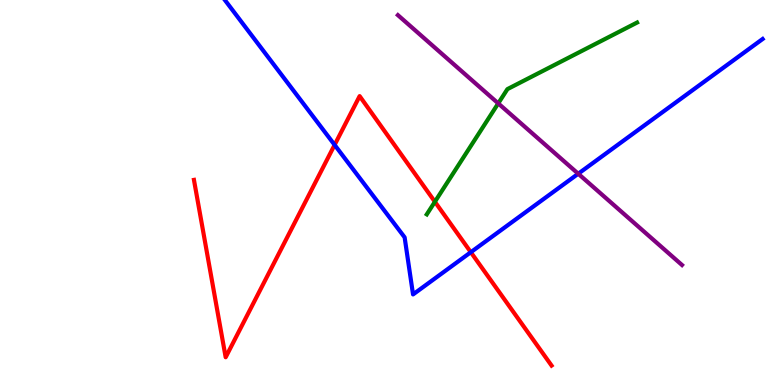[{'lines': ['blue', 'red'], 'intersections': [{'x': 4.32, 'y': 6.24}, {'x': 6.08, 'y': 3.45}]}, {'lines': ['green', 'red'], 'intersections': [{'x': 5.61, 'y': 4.76}]}, {'lines': ['purple', 'red'], 'intersections': []}, {'lines': ['blue', 'green'], 'intersections': []}, {'lines': ['blue', 'purple'], 'intersections': [{'x': 7.46, 'y': 5.49}]}, {'lines': ['green', 'purple'], 'intersections': [{'x': 6.43, 'y': 7.31}]}]